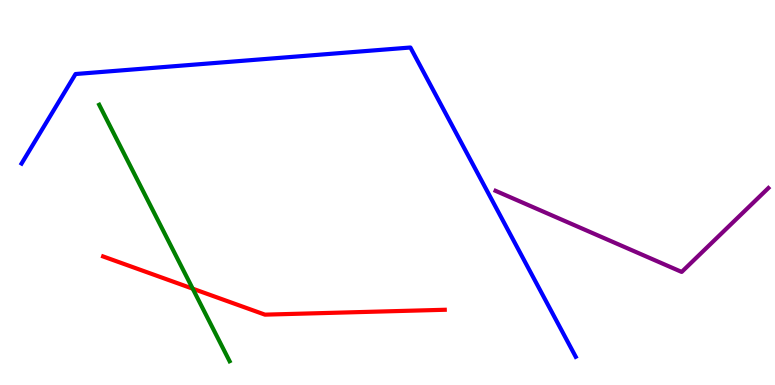[{'lines': ['blue', 'red'], 'intersections': []}, {'lines': ['green', 'red'], 'intersections': [{'x': 2.49, 'y': 2.5}]}, {'lines': ['purple', 'red'], 'intersections': []}, {'lines': ['blue', 'green'], 'intersections': []}, {'lines': ['blue', 'purple'], 'intersections': []}, {'lines': ['green', 'purple'], 'intersections': []}]